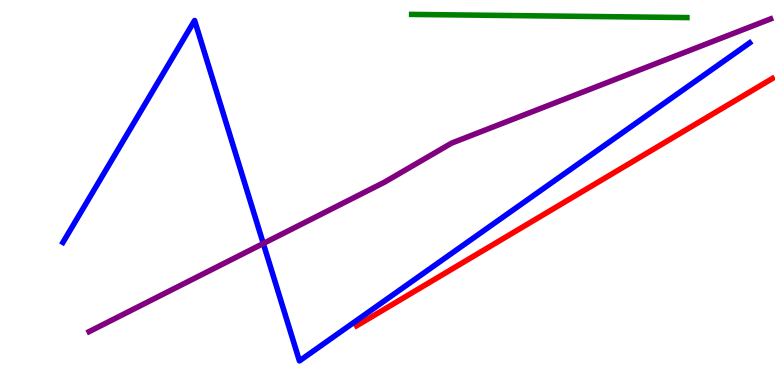[{'lines': ['blue', 'red'], 'intersections': []}, {'lines': ['green', 'red'], 'intersections': []}, {'lines': ['purple', 'red'], 'intersections': []}, {'lines': ['blue', 'green'], 'intersections': []}, {'lines': ['blue', 'purple'], 'intersections': [{'x': 3.4, 'y': 3.68}]}, {'lines': ['green', 'purple'], 'intersections': []}]